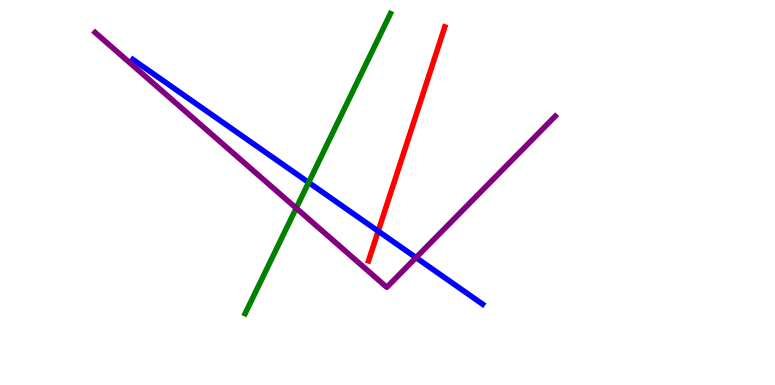[{'lines': ['blue', 'red'], 'intersections': [{'x': 4.88, 'y': 4.0}]}, {'lines': ['green', 'red'], 'intersections': []}, {'lines': ['purple', 'red'], 'intersections': []}, {'lines': ['blue', 'green'], 'intersections': [{'x': 3.98, 'y': 5.26}]}, {'lines': ['blue', 'purple'], 'intersections': [{'x': 5.37, 'y': 3.31}]}, {'lines': ['green', 'purple'], 'intersections': [{'x': 3.82, 'y': 4.59}]}]